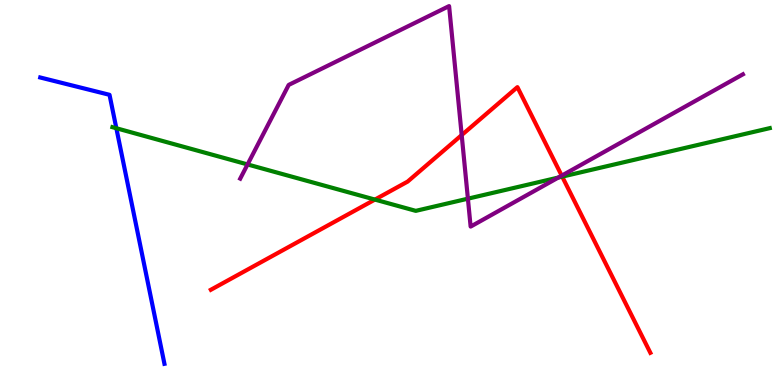[{'lines': ['blue', 'red'], 'intersections': []}, {'lines': ['green', 'red'], 'intersections': [{'x': 4.84, 'y': 4.82}, {'x': 7.25, 'y': 5.41}]}, {'lines': ['purple', 'red'], 'intersections': [{'x': 5.96, 'y': 6.49}, {'x': 7.25, 'y': 5.44}]}, {'lines': ['blue', 'green'], 'intersections': [{'x': 1.5, 'y': 6.67}]}, {'lines': ['blue', 'purple'], 'intersections': []}, {'lines': ['green', 'purple'], 'intersections': [{'x': 3.19, 'y': 5.73}, {'x': 6.04, 'y': 4.84}, {'x': 7.2, 'y': 5.39}]}]